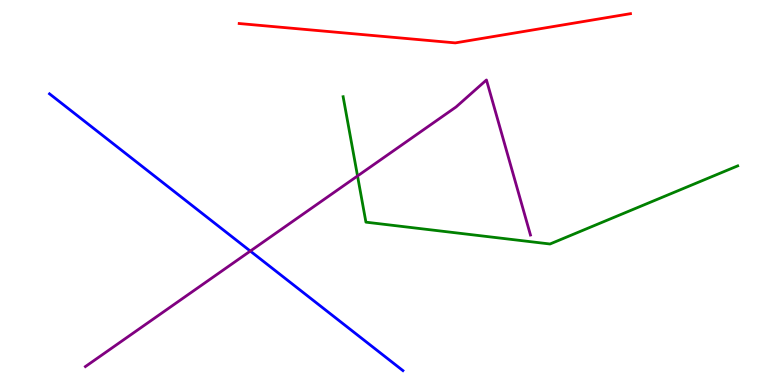[{'lines': ['blue', 'red'], 'intersections': []}, {'lines': ['green', 'red'], 'intersections': []}, {'lines': ['purple', 'red'], 'intersections': []}, {'lines': ['blue', 'green'], 'intersections': []}, {'lines': ['blue', 'purple'], 'intersections': [{'x': 3.23, 'y': 3.48}]}, {'lines': ['green', 'purple'], 'intersections': [{'x': 4.61, 'y': 5.43}]}]